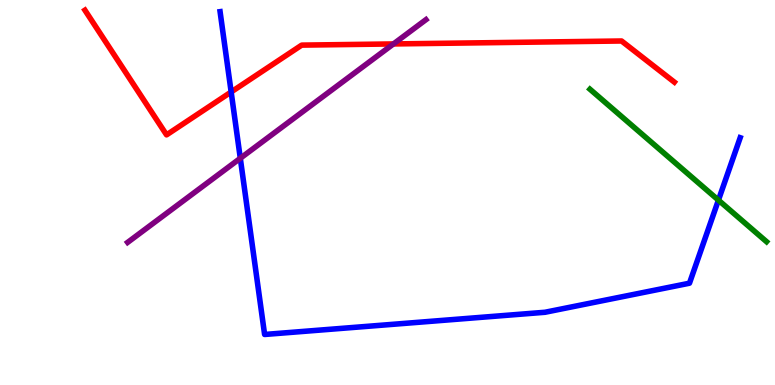[{'lines': ['blue', 'red'], 'intersections': [{'x': 2.98, 'y': 7.61}]}, {'lines': ['green', 'red'], 'intersections': []}, {'lines': ['purple', 'red'], 'intersections': [{'x': 5.08, 'y': 8.86}]}, {'lines': ['blue', 'green'], 'intersections': [{'x': 9.27, 'y': 4.8}]}, {'lines': ['blue', 'purple'], 'intersections': [{'x': 3.1, 'y': 5.89}]}, {'lines': ['green', 'purple'], 'intersections': []}]